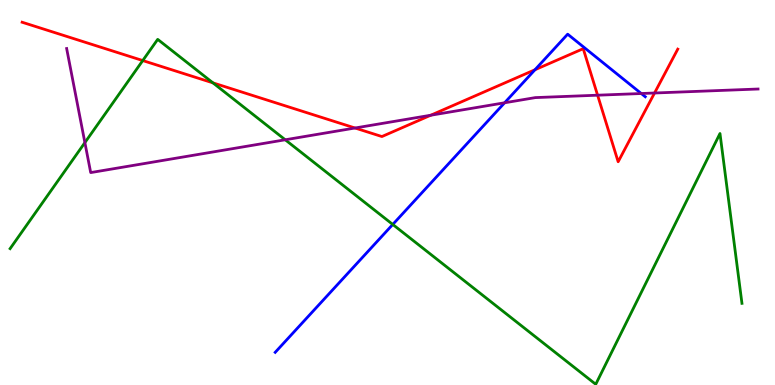[{'lines': ['blue', 'red'], 'intersections': [{'x': 6.9, 'y': 8.19}]}, {'lines': ['green', 'red'], 'intersections': [{'x': 1.84, 'y': 8.43}, {'x': 2.75, 'y': 7.85}]}, {'lines': ['purple', 'red'], 'intersections': [{'x': 4.58, 'y': 6.68}, {'x': 5.56, 'y': 7.01}, {'x': 7.71, 'y': 7.53}, {'x': 8.45, 'y': 7.58}]}, {'lines': ['blue', 'green'], 'intersections': [{'x': 5.07, 'y': 4.17}]}, {'lines': ['blue', 'purple'], 'intersections': [{'x': 6.51, 'y': 7.33}, {'x': 8.27, 'y': 7.57}]}, {'lines': ['green', 'purple'], 'intersections': [{'x': 1.1, 'y': 6.3}, {'x': 3.68, 'y': 6.37}]}]